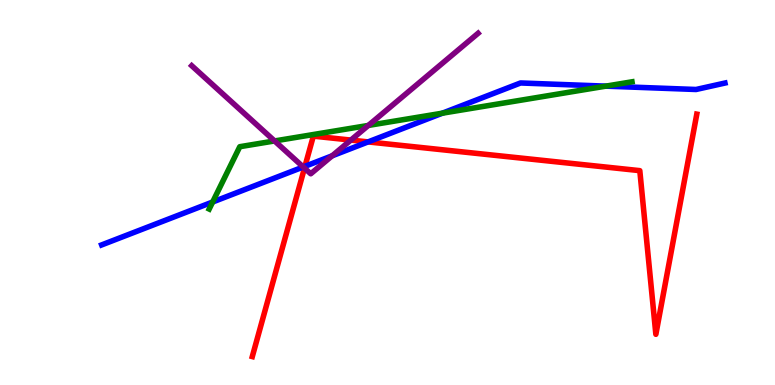[{'lines': ['blue', 'red'], 'intersections': [{'x': 3.94, 'y': 5.68}, {'x': 4.75, 'y': 6.31}]}, {'lines': ['green', 'red'], 'intersections': []}, {'lines': ['purple', 'red'], 'intersections': [{'x': 3.93, 'y': 5.63}, {'x': 4.53, 'y': 6.36}]}, {'lines': ['blue', 'green'], 'intersections': [{'x': 2.74, 'y': 4.75}, {'x': 5.71, 'y': 7.06}, {'x': 7.82, 'y': 7.76}]}, {'lines': ['blue', 'purple'], 'intersections': [{'x': 3.91, 'y': 5.66}, {'x': 4.29, 'y': 5.95}]}, {'lines': ['green', 'purple'], 'intersections': [{'x': 3.54, 'y': 6.34}, {'x': 4.75, 'y': 6.74}]}]